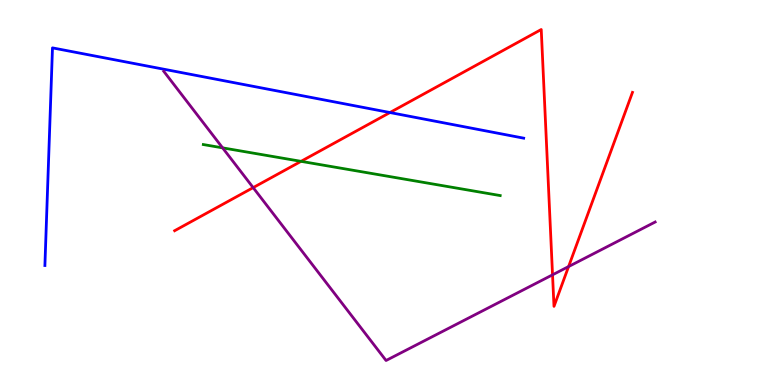[{'lines': ['blue', 'red'], 'intersections': [{'x': 5.03, 'y': 7.08}]}, {'lines': ['green', 'red'], 'intersections': [{'x': 3.88, 'y': 5.81}]}, {'lines': ['purple', 'red'], 'intersections': [{'x': 3.27, 'y': 5.13}, {'x': 7.13, 'y': 2.86}, {'x': 7.34, 'y': 3.08}]}, {'lines': ['blue', 'green'], 'intersections': []}, {'lines': ['blue', 'purple'], 'intersections': []}, {'lines': ['green', 'purple'], 'intersections': [{'x': 2.87, 'y': 6.16}]}]